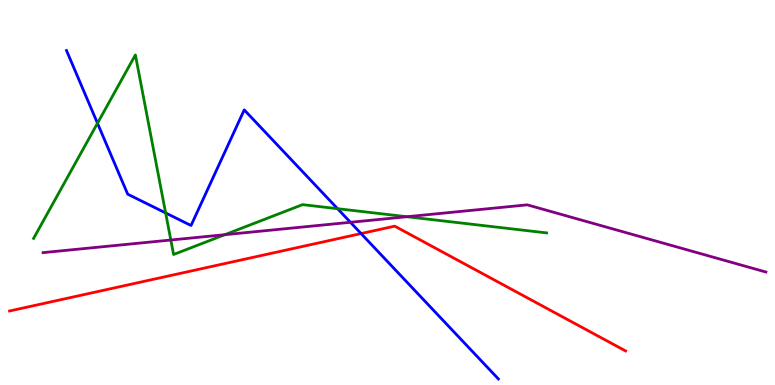[{'lines': ['blue', 'red'], 'intersections': [{'x': 4.66, 'y': 3.93}]}, {'lines': ['green', 'red'], 'intersections': []}, {'lines': ['purple', 'red'], 'intersections': []}, {'lines': ['blue', 'green'], 'intersections': [{'x': 1.26, 'y': 6.8}, {'x': 2.14, 'y': 4.47}, {'x': 4.36, 'y': 4.58}]}, {'lines': ['blue', 'purple'], 'intersections': [{'x': 4.52, 'y': 4.23}]}, {'lines': ['green', 'purple'], 'intersections': [{'x': 2.2, 'y': 3.77}, {'x': 2.9, 'y': 3.9}, {'x': 5.25, 'y': 4.37}]}]